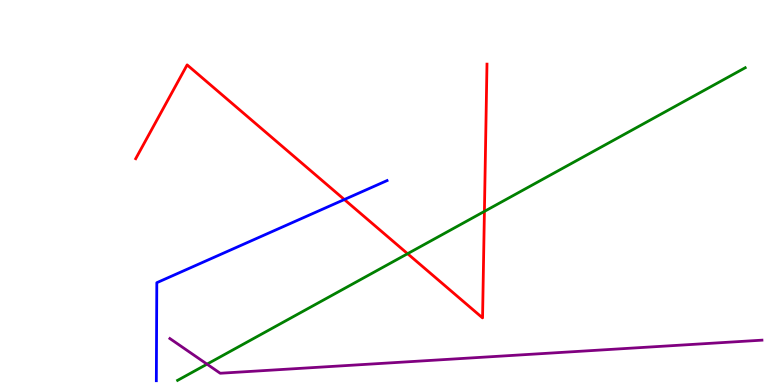[{'lines': ['blue', 'red'], 'intersections': [{'x': 4.44, 'y': 4.82}]}, {'lines': ['green', 'red'], 'intersections': [{'x': 5.26, 'y': 3.41}, {'x': 6.25, 'y': 4.51}]}, {'lines': ['purple', 'red'], 'intersections': []}, {'lines': ['blue', 'green'], 'intersections': []}, {'lines': ['blue', 'purple'], 'intersections': []}, {'lines': ['green', 'purple'], 'intersections': [{'x': 2.67, 'y': 0.541}]}]